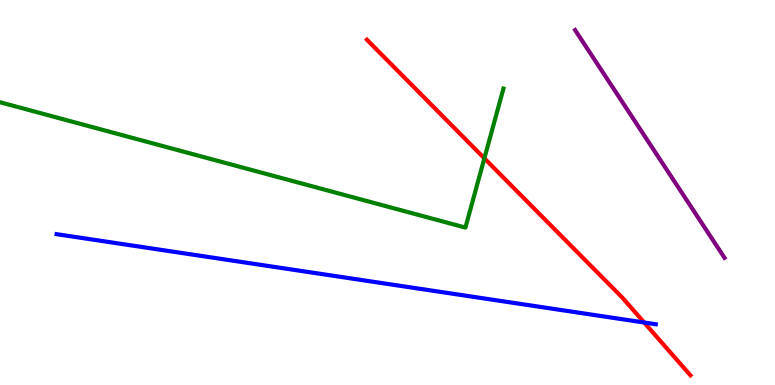[{'lines': ['blue', 'red'], 'intersections': [{'x': 8.31, 'y': 1.62}]}, {'lines': ['green', 'red'], 'intersections': [{'x': 6.25, 'y': 5.89}]}, {'lines': ['purple', 'red'], 'intersections': []}, {'lines': ['blue', 'green'], 'intersections': []}, {'lines': ['blue', 'purple'], 'intersections': []}, {'lines': ['green', 'purple'], 'intersections': []}]